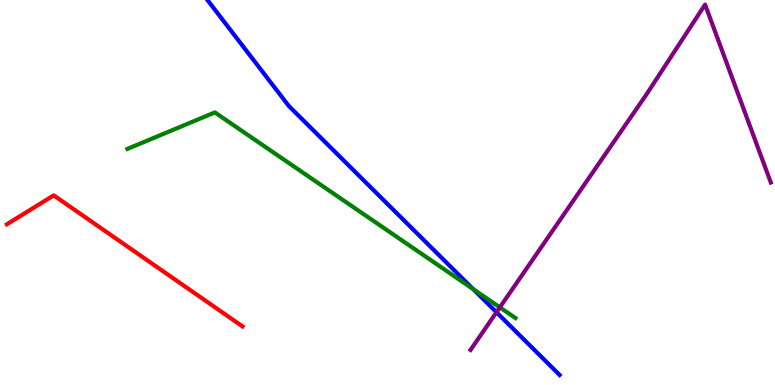[{'lines': ['blue', 'red'], 'intersections': []}, {'lines': ['green', 'red'], 'intersections': []}, {'lines': ['purple', 'red'], 'intersections': []}, {'lines': ['blue', 'green'], 'intersections': [{'x': 6.11, 'y': 2.49}]}, {'lines': ['blue', 'purple'], 'intersections': [{'x': 6.41, 'y': 1.89}]}, {'lines': ['green', 'purple'], 'intersections': [{'x': 6.45, 'y': 2.02}]}]